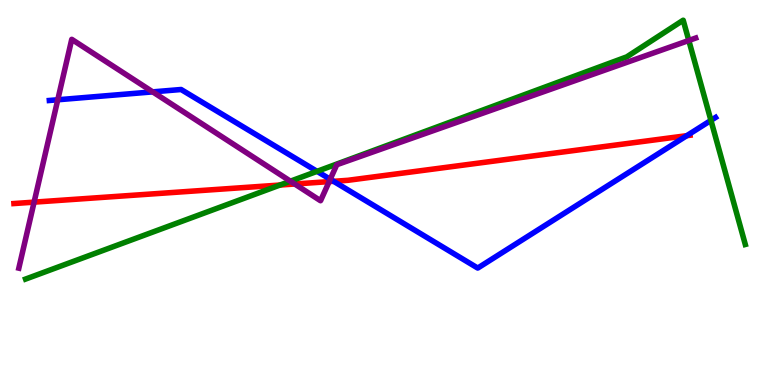[{'lines': ['blue', 'red'], 'intersections': [{'x': 4.3, 'y': 5.29}, {'x': 8.86, 'y': 6.48}]}, {'lines': ['green', 'red'], 'intersections': [{'x': 3.61, 'y': 5.19}]}, {'lines': ['purple', 'red'], 'intersections': [{'x': 0.44, 'y': 4.75}, {'x': 3.8, 'y': 5.22}, {'x': 4.25, 'y': 5.28}]}, {'lines': ['blue', 'green'], 'intersections': [{'x': 4.09, 'y': 5.55}, {'x': 9.17, 'y': 6.87}]}, {'lines': ['blue', 'purple'], 'intersections': [{'x': 0.745, 'y': 7.41}, {'x': 1.97, 'y': 7.61}, {'x': 4.26, 'y': 5.34}]}, {'lines': ['green', 'purple'], 'intersections': [{'x': 3.75, 'y': 5.29}, {'x': 8.89, 'y': 8.95}]}]